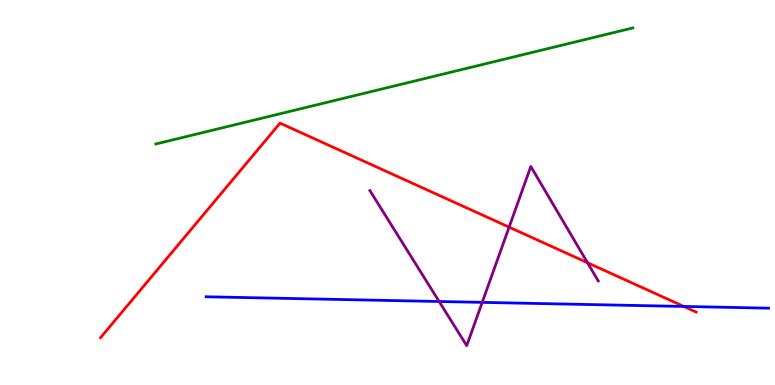[{'lines': ['blue', 'red'], 'intersections': [{'x': 8.82, 'y': 2.04}]}, {'lines': ['green', 'red'], 'intersections': []}, {'lines': ['purple', 'red'], 'intersections': [{'x': 6.57, 'y': 4.1}, {'x': 7.58, 'y': 3.18}]}, {'lines': ['blue', 'green'], 'intersections': []}, {'lines': ['blue', 'purple'], 'intersections': [{'x': 5.67, 'y': 2.17}, {'x': 6.22, 'y': 2.15}]}, {'lines': ['green', 'purple'], 'intersections': []}]